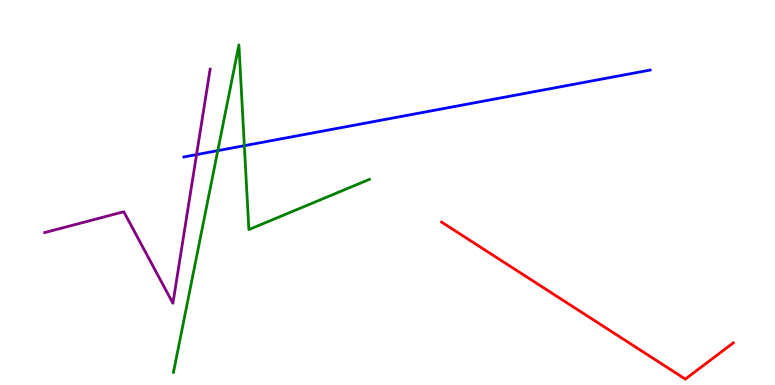[{'lines': ['blue', 'red'], 'intersections': []}, {'lines': ['green', 'red'], 'intersections': []}, {'lines': ['purple', 'red'], 'intersections': []}, {'lines': ['blue', 'green'], 'intersections': [{'x': 2.81, 'y': 6.09}, {'x': 3.15, 'y': 6.22}]}, {'lines': ['blue', 'purple'], 'intersections': [{'x': 2.54, 'y': 5.98}]}, {'lines': ['green', 'purple'], 'intersections': []}]